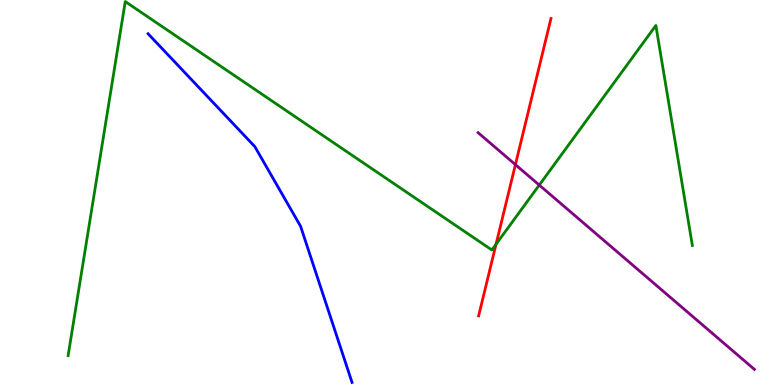[{'lines': ['blue', 'red'], 'intersections': []}, {'lines': ['green', 'red'], 'intersections': [{'x': 6.4, 'y': 3.66}]}, {'lines': ['purple', 'red'], 'intersections': [{'x': 6.65, 'y': 5.72}]}, {'lines': ['blue', 'green'], 'intersections': []}, {'lines': ['blue', 'purple'], 'intersections': []}, {'lines': ['green', 'purple'], 'intersections': [{'x': 6.96, 'y': 5.19}]}]